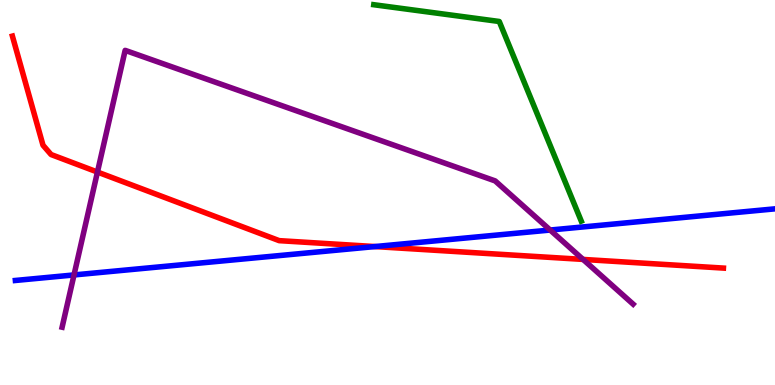[{'lines': ['blue', 'red'], 'intersections': [{'x': 4.84, 'y': 3.6}]}, {'lines': ['green', 'red'], 'intersections': []}, {'lines': ['purple', 'red'], 'intersections': [{'x': 1.26, 'y': 5.53}, {'x': 7.52, 'y': 3.26}]}, {'lines': ['blue', 'green'], 'intersections': []}, {'lines': ['blue', 'purple'], 'intersections': [{'x': 0.955, 'y': 2.86}, {'x': 7.1, 'y': 4.03}]}, {'lines': ['green', 'purple'], 'intersections': []}]